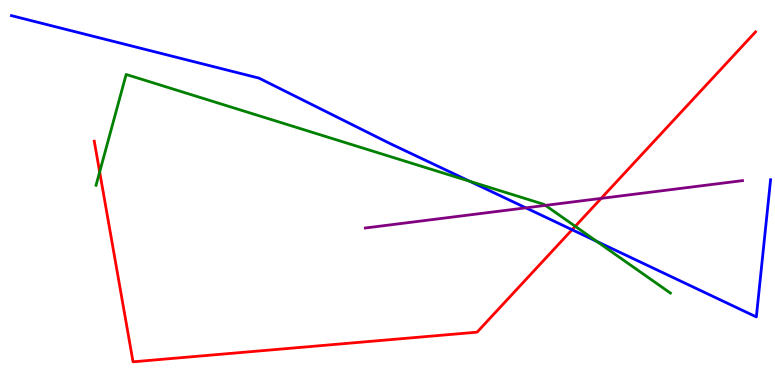[{'lines': ['blue', 'red'], 'intersections': [{'x': 7.38, 'y': 4.03}]}, {'lines': ['green', 'red'], 'intersections': [{'x': 1.29, 'y': 5.53}, {'x': 7.42, 'y': 4.12}]}, {'lines': ['purple', 'red'], 'intersections': [{'x': 7.76, 'y': 4.85}]}, {'lines': ['blue', 'green'], 'intersections': [{'x': 6.06, 'y': 5.29}, {'x': 7.7, 'y': 3.73}]}, {'lines': ['blue', 'purple'], 'intersections': [{'x': 6.79, 'y': 4.6}]}, {'lines': ['green', 'purple'], 'intersections': [{'x': 7.04, 'y': 4.67}]}]